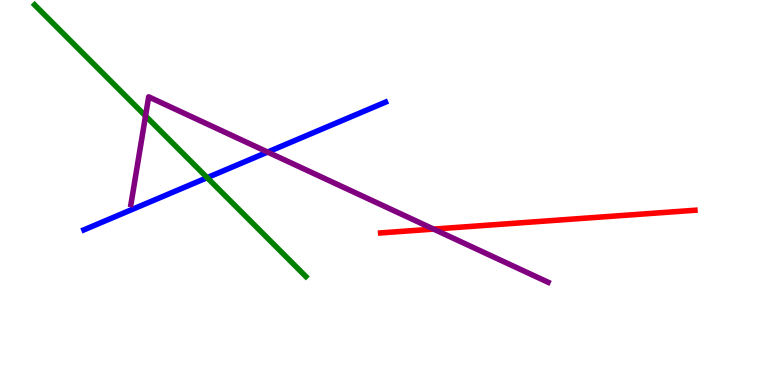[{'lines': ['blue', 'red'], 'intersections': []}, {'lines': ['green', 'red'], 'intersections': []}, {'lines': ['purple', 'red'], 'intersections': [{'x': 5.59, 'y': 4.05}]}, {'lines': ['blue', 'green'], 'intersections': [{'x': 2.67, 'y': 5.39}]}, {'lines': ['blue', 'purple'], 'intersections': [{'x': 3.45, 'y': 6.05}]}, {'lines': ['green', 'purple'], 'intersections': [{'x': 1.88, 'y': 6.99}]}]